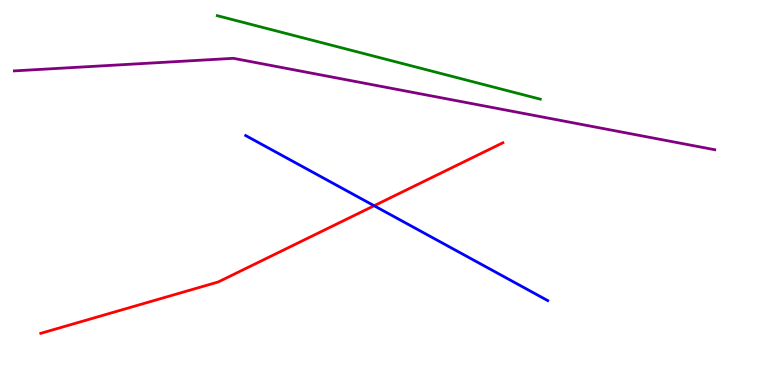[{'lines': ['blue', 'red'], 'intersections': [{'x': 4.83, 'y': 4.66}]}, {'lines': ['green', 'red'], 'intersections': []}, {'lines': ['purple', 'red'], 'intersections': []}, {'lines': ['blue', 'green'], 'intersections': []}, {'lines': ['blue', 'purple'], 'intersections': []}, {'lines': ['green', 'purple'], 'intersections': []}]